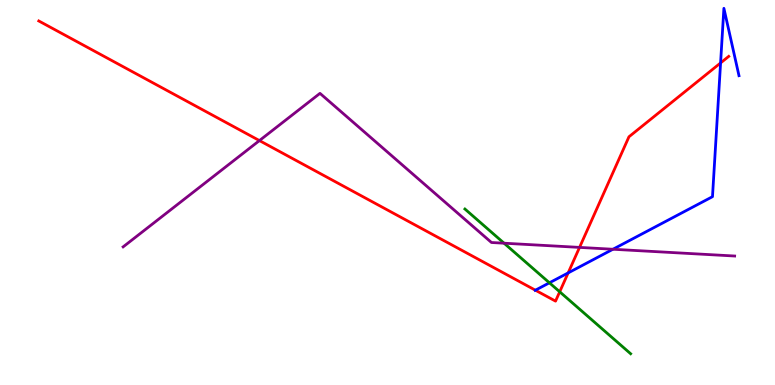[{'lines': ['blue', 'red'], 'intersections': [{'x': 6.91, 'y': 2.46}, {'x': 7.33, 'y': 2.91}, {'x': 9.3, 'y': 8.37}]}, {'lines': ['green', 'red'], 'intersections': [{'x': 7.22, 'y': 2.42}]}, {'lines': ['purple', 'red'], 'intersections': [{'x': 3.35, 'y': 6.35}, {'x': 7.48, 'y': 3.57}]}, {'lines': ['blue', 'green'], 'intersections': [{'x': 7.09, 'y': 2.65}]}, {'lines': ['blue', 'purple'], 'intersections': [{'x': 7.91, 'y': 3.53}]}, {'lines': ['green', 'purple'], 'intersections': [{'x': 6.5, 'y': 3.68}]}]